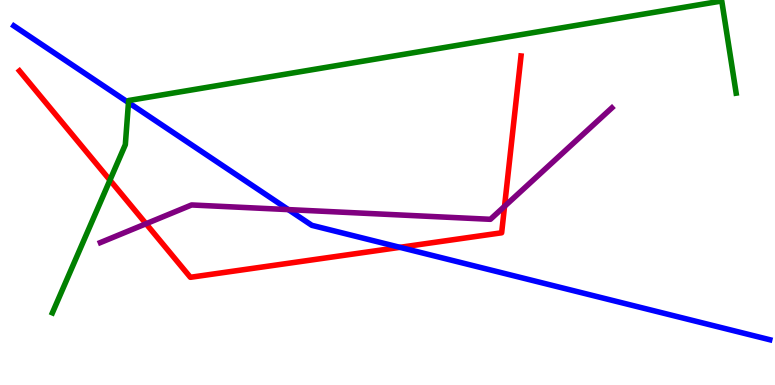[{'lines': ['blue', 'red'], 'intersections': [{'x': 5.16, 'y': 3.58}]}, {'lines': ['green', 'red'], 'intersections': [{'x': 1.42, 'y': 5.32}]}, {'lines': ['purple', 'red'], 'intersections': [{'x': 1.88, 'y': 4.19}, {'x': 6.51, 'y': 4.64}]}, {'lines': ['blue', 'green'], 'intersections': [{'x': 1.66, 'y': 7.34}]}, {'lines': ['blue', 'purple'], 'intersections': [{'x': 3.72, 'y': 4.56}]}, {'lines': ['green', 'purple'], 'intersections': []}]